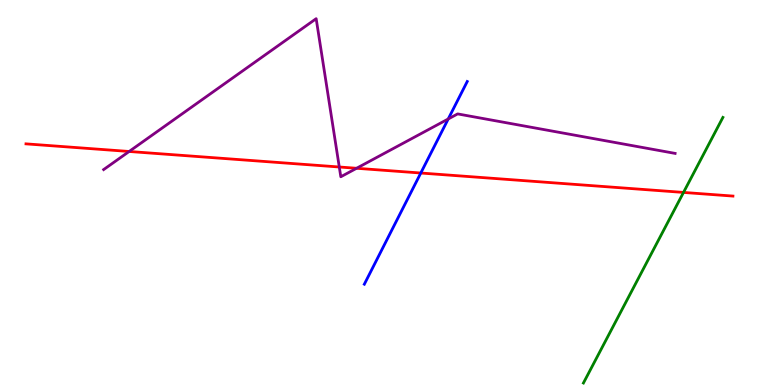[{'lines': ['blue', 'red'], 'intersections': [{'x': 5.43, 'y': 5.51}]}, {'lines': ['green', 'red'], 'intersections': [{'x': 8.82, 'y': 5.0}]}, {'lines': ['purple', 'red'], 'intersections': [{'x': 1.67, 'y': 6.07}, {'x': 4.38, 'y': 5.66}, {'x': 4.6, 'y': 5.63}]}, {'lines': ['blue', 'green'], 'intersections': []}, {'lines': ['blue', 'purple'], 'intersections': [{'x': 5.78, 'y': 6.91}]}, {'lines': ['green', 'purple'], 'intersections': []}]